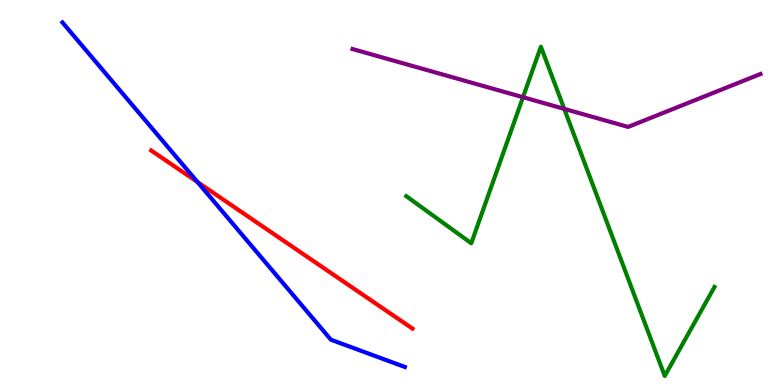[{'lines': ['blue', 'red'], 'intersections': [{'x': 2.55, 'y': 5.27}]}, {'lines': ['green', 'red'], 'intersections': []}, {'lines': ['purple', 'red'], 'intersections': []}, {'lines': ['blue', 'green'], 'intersections': []}, {'lines': ['blue', 'purple'], 'intersections': []}, {'lines': ['green', 'purple'], 'intersections': [{'x': 6.75, 'y': 7.47}, {'x': 7.28, 'y': 7.17}]}]